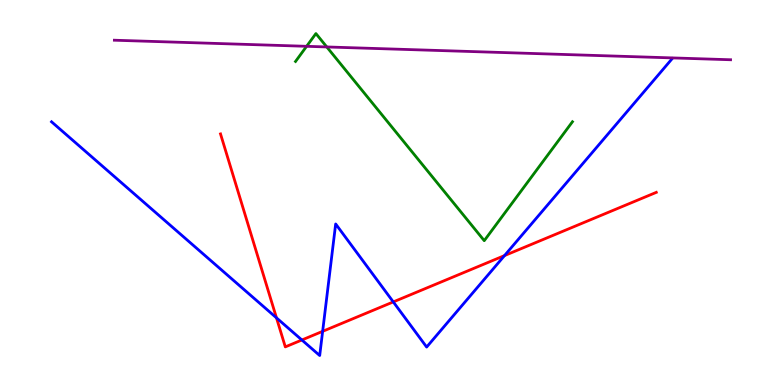[{'lines': ['blue', 'red'], 'intersections': [{'x': 3.57, 'y': 1.74}, {'x': 3.9, 'y': 1.17}, {'x': 4.16, 'y': 1.39}, {'x': 5.07, 'y': 2.16}, {'x': 6.51, 'y': 3.36}]}, {'lines': ['green', 'red'], 'intersections': []}, {'lines': ['purple', 'red'], 'intersections': []}, {'lines': ['blue', 'green'], 'intersections': []}, {'lines': ['blue', 'purple'], 'intersections': []}, {'lines': ['green', 'purple'], 'intersections': [{'x': 3.96, 'y': 8.8}, {'x': 4.22, 'y': 8.78}]}]